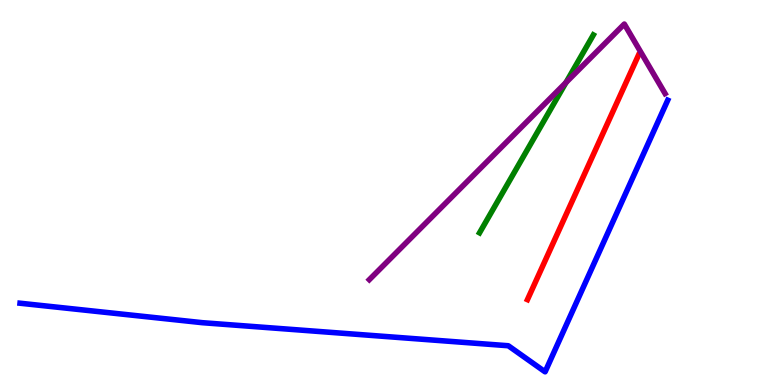[{'lines': ['blue', 'red'], 'intersections': []}, {'lines': ['green', 'red'], 'intersections': []}, {'lines': ['purple', 'red'], 'intersections': []}, {'lines': ['blue', 'green'], 'intersections': []}, {'lines': ['blue', 'purple'], 'intersections': []}, {'lines': ['green', 'purple'], 'intersections': [{'x': 7.3, 'y': 7.86}]}]